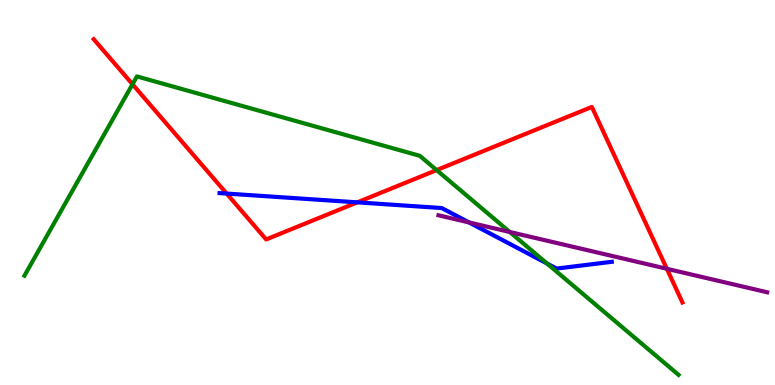[{'lines': ['blue', 'red'], 'intersections': [{'x': 2.92, 'y': 4.97}, {'x': 4.61, 'y': 4.74}]}, {'lines': ['green', 'red'], 'intersections': [{'x': 1.71, 'y': 7.81}, {'x': 5.63, 'y': 5.58}]}, {'lines': ['purple', 'red'], 'intersections': [{'x': 8.6, 'y': 3.02}]}, {'lines': ['blue', 'green'], 'intersections': [{'x': 7.06, 'y': 3.16}]}, {'lines': ['blue', 'purple'], 'intersections': [{'x': 6.05, 'y': 4.22}]}, {'lines': ['green', 'purple'], 'intersections': [{'x': 6.58, 'y': 3.97}]}]